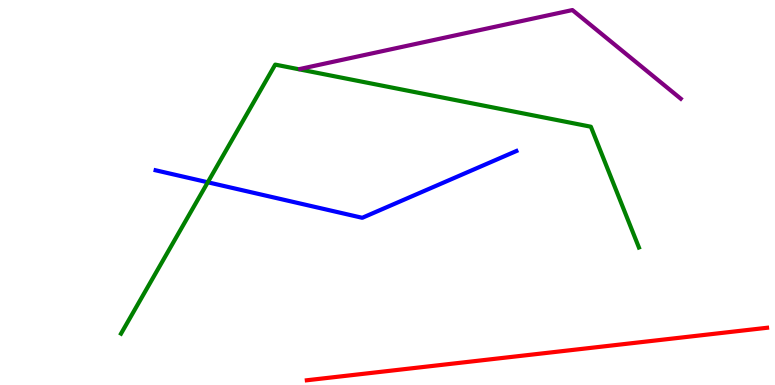[{'lines': ['blue', 'red'], 'intersections': []}, {'lines': ['green', 'red'], 'intersections': []}, {'lines': ['purple', 'red'], 'intersections': []}, {'lines': ['blue', 'green'], 'intersections': [{'x': 2.68, 'y': 5.27}]}, {'lines': ['blue', 'purple'], 'intersections': []}, {'lines': ['green', 'purple'], 'intersections': []}]